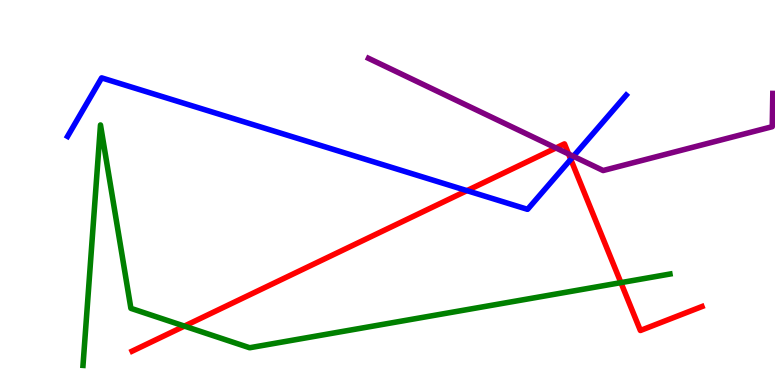[{'lines': ['blue', 'red'], 'intersections': [{'x': 6.03, 'y': 5.05}, {'x': 7.36, 'y': 5.86}]}, {'lines': ['green', 'red'], 'intersections': [{'x': 2.38, 'y': 1.53}, {'x': 8.01, 'y': 2.66}]}, {'lines': ['purple', 'red'], 'intersections': [{'x': 7.17, 'y': 6.16}, {'x': 7.34, 'y': 6.0}]}, {'lines': ['blue', 'green'], 'intersections': []}, {'lines': ['blue', 'purple'], 'intersections': [{'x': 7.4, 'y': 5.94}]}, {'lines': ['green', 'purple'], 'intersections': []}]